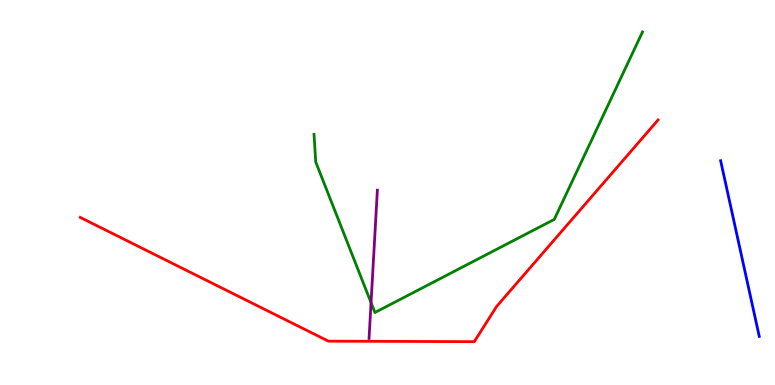[{'lines': ['blue', 'red'], 'intersections': []}, {'lines': ['green', 'red'], 'intersections': []}, {'lines': ['purple', 'red'], 'intersections': []}, {'lines': ['blue', 'green'], 'intersections': []}, {'lines': ['blue', 'purple'], 'intersections': []}, {'lines': ['green', 'purple'], 'intersections': [{'x': 4.79, 'y': 2.14}]}]